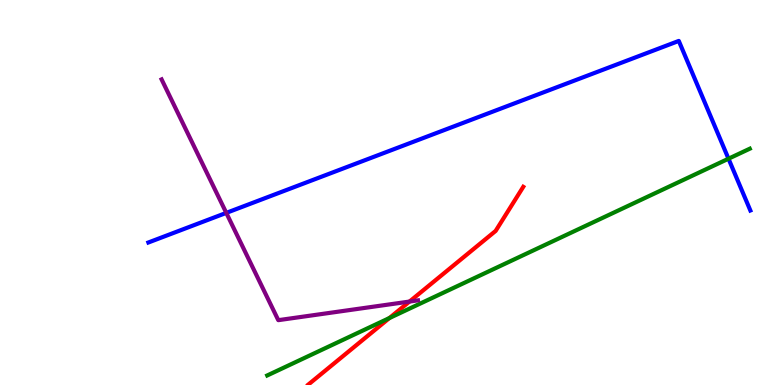[{'lines': ['blue', 'red'], 'intersections': []}, {'lines': ['green', 'red'], 'intersections': [{'x': 5.02, 'y': 1.74}]}, {'lines': ['purple', 'red'], 'intersections': [{'x': 5.28, 'y': 2.17}]}, {'lines': ['blue', 'green'], 'intersections': [{'x': 9.4, 'y': 5.88}]}, {'lines': ['blue', 'purple'], 'intersections': [{'x': 2.92, 'y': 4.47}]}, {'lines': ['green', 'purple'], 'intersections': []}]